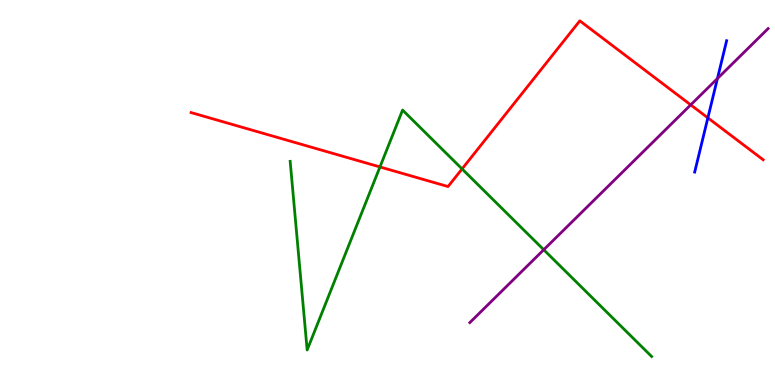[{'lines': ['blue', 'red'], 'intersections': [{'x': 9.13, 'y': 6.94}]}, {'lines': ['green', 'red'], 'intersections': [{'x': 4.9, 'y': 5.66}, {'x': 5.96, 'y': 5.61}]}, {'lines': ['purple', 'red'], 'intersections': [{'x': 8.91, 'y': 7.28}]}, {'lines': ['blue', 'green'], 'intersections': []}, {'lines': ['blue', 'purple'], 'intersections': [{'x': 9.26, 'y': 7.96}]}, {'lines': ['green', 'purple'], 'intersections': [{'x': 7.02, 'y': 3.51}]}]